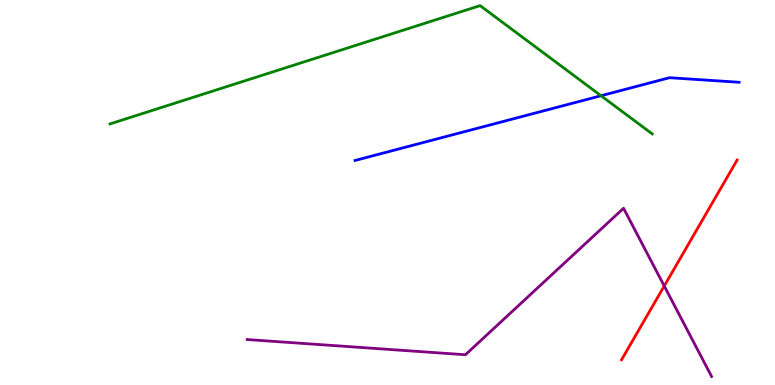[{'lines': ['blue', 'red'], 'intersections': []}, {'lines': ['green', 'red'], 'intersections': []}, {'lines': ['purple', 'red'], 'intersections': [{'x': 8.57, 'y': 2.57}]}, {'lines': ['blue', 'green'], 'intersections': [{'x': 7.76, 'y': 7.51}]}, {'lines': ['blue', 'purple'], 'intersections': []}, {'lines': ['green', 'purple'], 'intersections': []}]